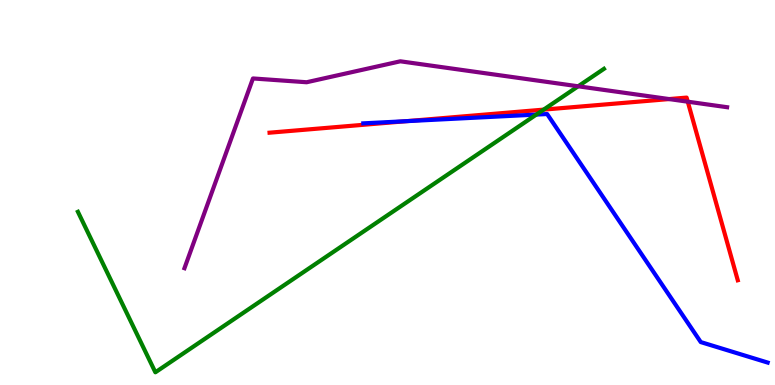[{'lines': ['blue', 'red'], 'intersections': [{'x': 5.25, 'y': 6.85}]}, {'lines': ['green', 'red'], 'intersections': [{'x': 7.01, 'y': 7.15}]}, {'lines': ['purple', 'red'], 'intersections': [{'x': 8.63, 'y': 7.43}, {'x': 8.87, 'y': 7.36}]}, {'lines': ['blue', 'green'], 'intersections': [{'x': 6.92, 'y': 7.02}]}, {'lines': ['blue', 'purple'], 'intersections': []}, {'lines': ['green', 'purple'], 'intersections': [{'x': 7.46, 'y': 7.76}]}]